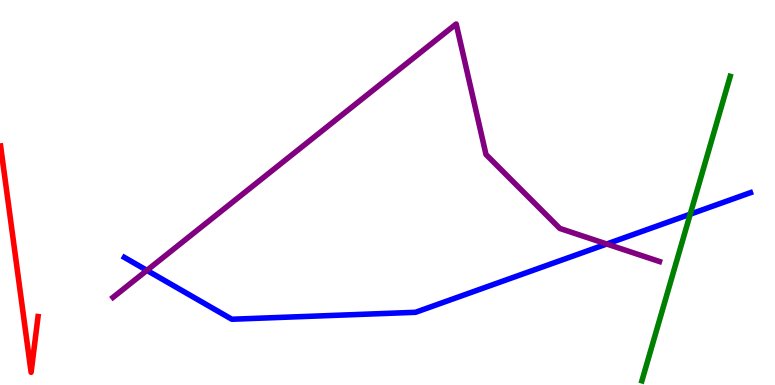[{'lines': ['blue', 'red'], 'intersections': []}, {'lines': ['green', 'red'], 'intersections': []}, {'lines': ['purple', 'red'], 'intersections': []}, {'lines': ['blue', 'green'], 'intersections': [{'x': 8.91, 'y': 4.44}]}, {'lines': ['blue', 'purple'], 'intersections': [{'x': 1.9, 'y': 2.98}, {'x': 7.83, 'y': 3.66}]}, {'lines': ['green', 'purple'], 'intersections': []}]